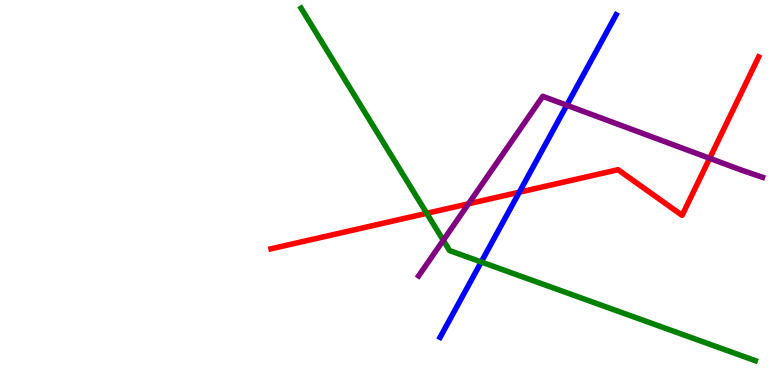[{'lines': ['blue', 'red'], 'intersections': [{'x': 6.7, 'y': 5.01}]}, {'lines': ['green', 'red'], 'intersections': [{'x': 5.51, 'y': 4.46}]}, {'lines': ['purple', 'red'], 'intersections': [{'x': 6.05, 'y': 4.71}, {'x': 9.16, 'y': 5.89}]}, {'lines': ['blue', 'green'], 'intersections': [{'x': 6.21, 'y': 3.2}]}, {'lines': ['blue', 'purple'], 'intersections': [{'x': 7.31, 'y': 7.27}]}, {'lines': ['green', 'purple'], 'intersections': [{'x': 5.72, 'y': 3.76}]}]